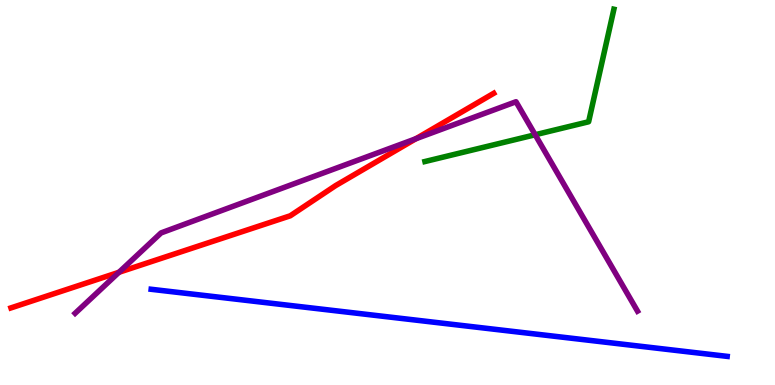[{'lines': ['blue', 'red'], 'intersections': []}, {'lines': ['green', 'red'], 'intersections': []}, {'lines': ['purple', 'red'], 'intersections': [{'x': 1.54, 'y': 2.93}, {'x': 5.37, 'y': 6.4}]}, {'lines': ['blue', 'green'], 'intersections': []}, {'lines': ['blue', 'purple'], 'intersections': []}, {'lines': ['green', 'purple'], 'intersections': [{'x': 6.91, 'y': 6.5}]}]